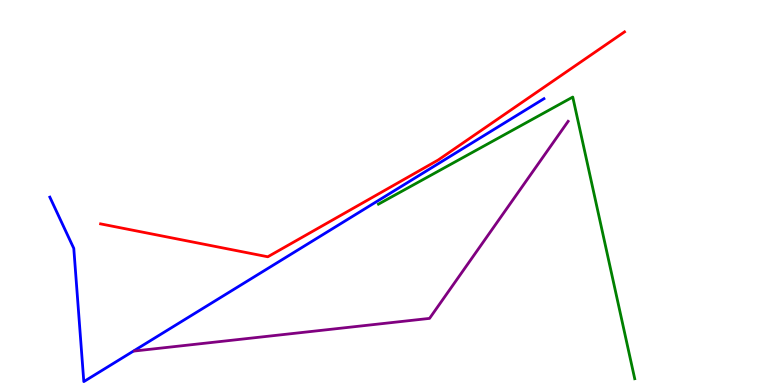[{'lines': ['blue', 'red'], 'intersections': []}, {'lines': ['green', 'red'], 'intersections': []}, {'lines': ['purple', 'red'], 'intersections': []}, {'lines': ['blue', 'green'], 'intersections': []}, {'lines': ['blue', 'purple'], 'intersections': []}, {'lines': ['green', 'purple'], 'intersections': []}]